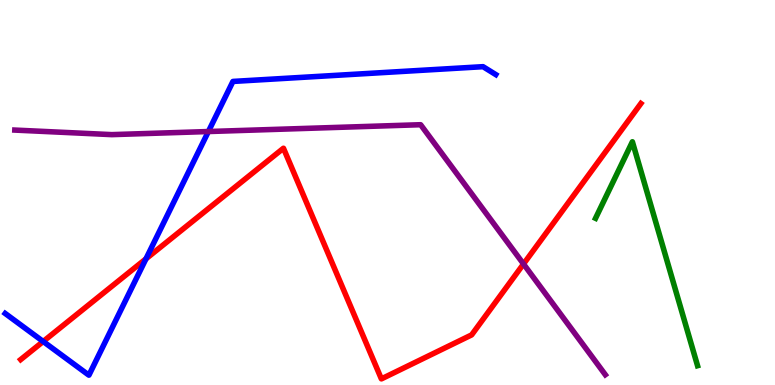[{'lines': ['blue', 'red'], 'intersections': [{'x': 0.557, 'y': 1.13}, {'x': 1.88, 'y': 3.28}]}, {'lines': ['green', 'red'], 'intersections': []}, {'lines': ['purple', 'red'], 'intersections': [{'x': 6.75, 'y': 3.14}]}, {'lines': ['blue', 'green'], 'intersections': []}, {'lines': ['blue', 'purple'], 'intersections': [{'x': 2.69, 'y': 6.58}]}, {'lines': ['green', 'purple'], 'intersections': []}]